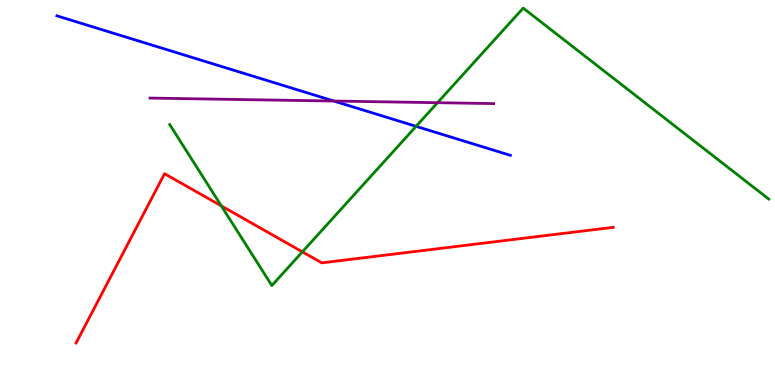[{'lines': ['blue', 'red'], 'intersections': []}, {'lines': ['green', 'red'], 'intersections': [{'x': 2.86, 'y': 4.65}, {'x': 3.9, 'y': 3.46}]}, {'lines': ['purple', 'red'], 'intersections': []}, {'lines': ['blue', 'green'], 'intersections': [{'x': 5.37, 'y': 6.72}]}, {'lines': ['blue', 'purple'], 'intersections': [{'x': 4.31, 'y': 7.38}]}, {'lines': ['green', 'purple'], 'intersections': [{'x': 5.65, 'y': 7.33}]}]